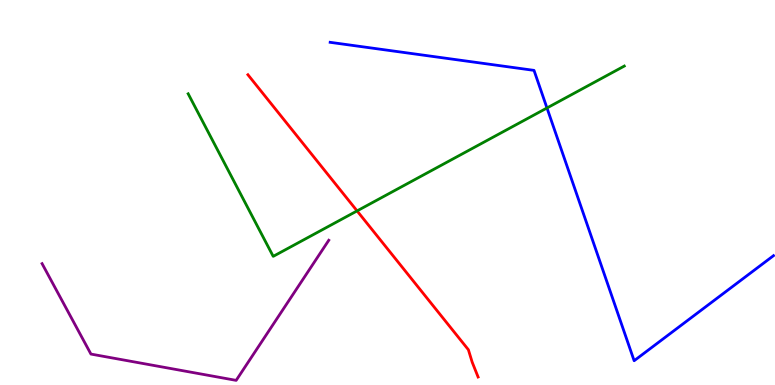[{'lines': ['blue', 'red'], 'intersections': []}, {'lines': ['green', 'red'], 'intersections': [{'x': 4.61, 'y': 4.52}]}, {'lines': ['purple', 'red'], 'intersections': []}, {'lines': ['blue', 'green'], 'intersections': [{'x': 7.06, 'y': 7.2}]}, {'lines': ['blue', 'purple'], 'intersections': []}, {'lines': ['green', 'purple'], 'intersections': []}]